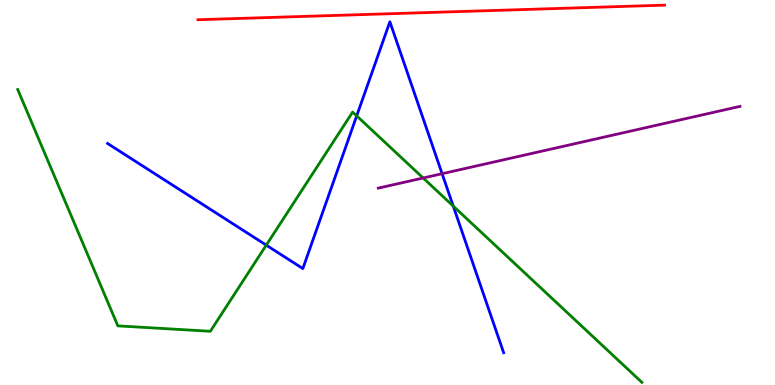[{'lines': ['blue', 'red'], 'intersections': []}, {'lines': ['green', 'red'], 'intersections': []}, {'lines': ['purple', 'red'], 'intersections': []}, {'lines': ['blue', 'green'], 'intersections': [{'x': 3.44, 'y': 3.63}, {'x': 4.6, 'y': 6.99}, {'x': 5.85, 'y': 4.65}]}, {'lines': ['blue', 'purple'], 'intersections': [{'x': 5.7, 'y': 5.49}]}, {'lines': ['green', 'purple'], 'intersections': [{'x': 5.46, 'y': 5.38}]}]